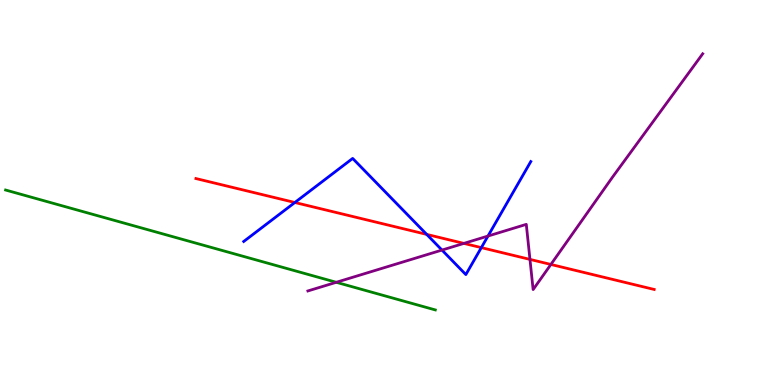[{'lines': ['blue', 'red'], 'intersections': [{'x': 3.8, 'y': 4.74}, {'x': 5.51, 'y': 3.91}, {'x': 6.21, 'y': 3.57}]}, {'lines': ['green', 'red'], 'intersections': []}, {'lines': ['purple', 'red'], 'intersections': [{'x': 5.99, 'y': 3.68}, {'x': 6.84, 'y': 3.26}, {'x': 7.11, 'y': 3.13}]}, {'lines': ['blue', 'green'], 'intersections': []}, {'lines': ['blue', 'purple'], 'intersections': [{'x': 5.7, 'y': 3.5}, {'x': 6.3, 'y': 3.87}]}, {'lines': ['green', 'purple'], 'intersections': [{'x': 4.34, 'y': 2.67}]}]